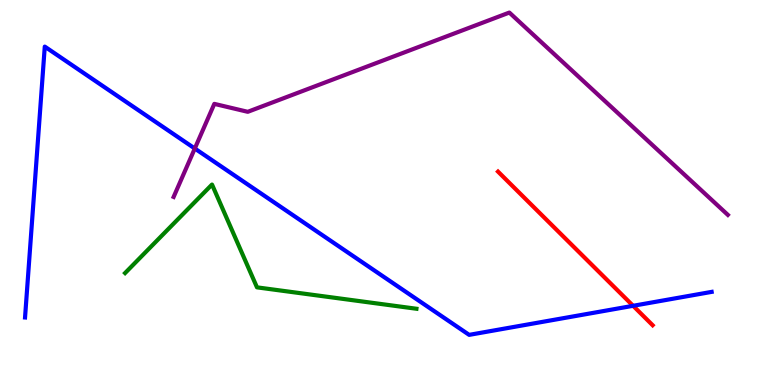[{'lines': ['blue', 'red'], 'intersections': [{'x': 8.17, 'y': 2.06}]}, {'lines': ['green', 'red'], 'intersections': []}, {'lines': ['purple', 'red'], 'intersections': []}, {'lines': ['blue', 'green'], 'intersections': []}, {'lines': ['blue', 'purple'], 'intersections': [{'x': 2.51, 'y': 6.14}]}, {'lines': ['green', 'purple'], 'intersections': []}]